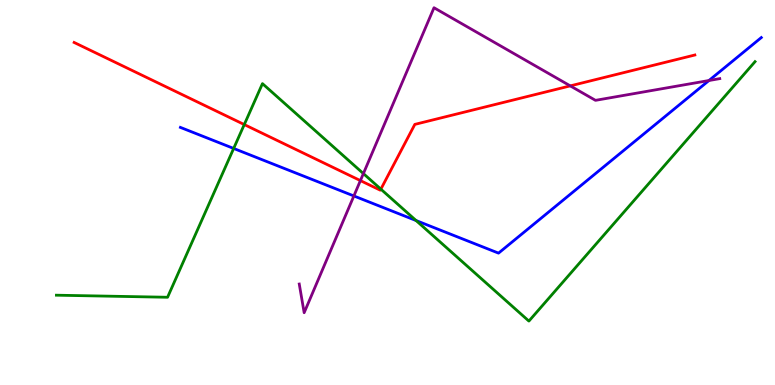[{'lines': ['blue', 'red'], 'intersections': []}, {'lines': ['green', 'red'], 'intersections': [{'x': 3.15, 'y': 6.76}, {'x': 4.91, 'y': 5.09}]}, {'lines': ['purple', 'red'], 'intersections': [{'x': 4.65, 'y': 5.31}, {'x': 7.36, 'y': 7.77}]}, {'lines': ['blue', 'green'], 'intersections': [{'x': 3.02, 'y': 6.14}, {'x': 5.37, 'y': 4.27}]}, {'lines': ['blue', 'purple'], 'intersections': [{'x': 4.57, 'y': 4.91}, {'x': 9.15, 'y': 7.91}]}, {'lines': ['green', 'purple'], 'intersections': [{'x': 4.69, 'y': 5.49}]}]